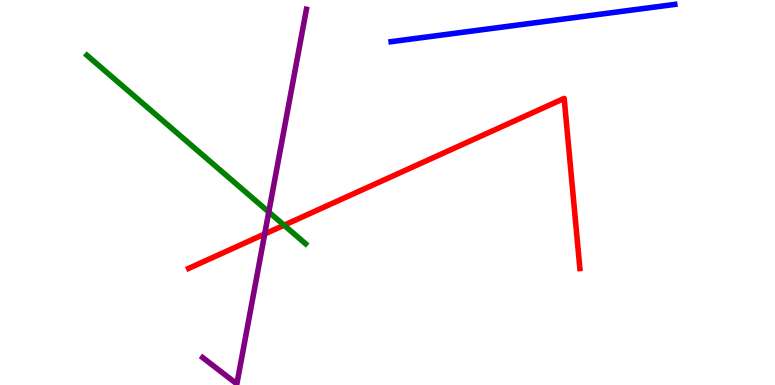[{'lines': ['blue', 'red'], 'intersections': []}, {'lines': ['green', 'red'], 'intersections': [{'x': 3.67, 'y': 4.15}]}, {'lines': ['purple', 'red'], 'intersections': [{'x': 3.42, 'y': 3.92}]}, {'lines': ['blue', 'green'], 'intersections': []}, {'lines': ['blue', 'purple'], 'intersections': []}, {'lines': ['green', 'purple'], 'intersections': [{'x': 3.47, 'y': 4.49}]}]